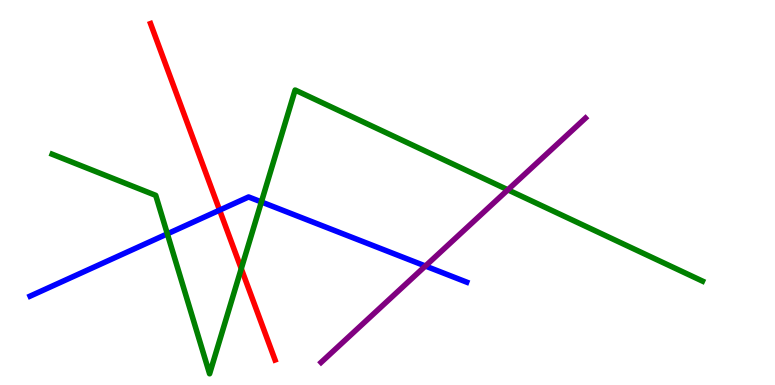[{'lines': ['blue', 'red'], 'intersections': [{'x': 2.83, 'y': 4.54}]}, {'lines': ['green', 'red'], 'intersections': [{'x': 3.11, 'y': 3.02}]}, {'lines': ['purple', 'red'], 'intersections': []}, {'lines': ['blue', 'green'], 'intersections': [{'x': 2.16, 'y': 3.93}, {'x': 3.37, 'y': 4.75}]}, {'lines': ['blue', 'purple'], 'intersections': [{'x': 5.49, 'y': 3.09}]}, {'lines': ['green', 'purple'], 'intersections': [{'x': 6.55, 'y': 5.07}]}]